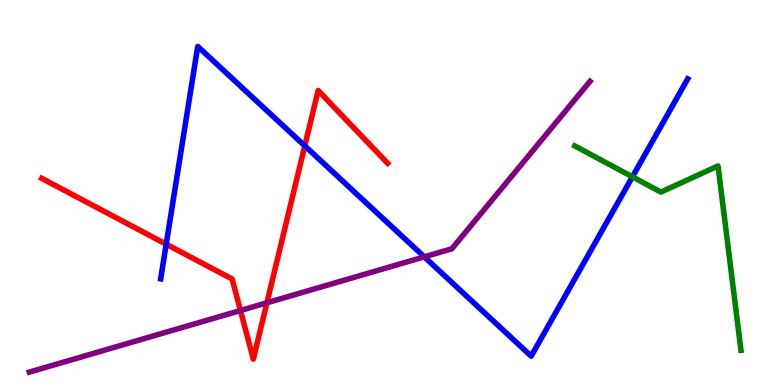[{'lines': ['blue', 'red'], 'intersections': [{'x': 2.14, 'y': 3.66}, {'x': 3.93, 'y': 6.21}]}, {'lines': ['green', 'red'], 'intersections': []}, {'lines': ['purple', 'red'], 'intersections': [{'x': 3.1, 'y': 1.93}, {'x': 3.44, 'y': 2.14}]}, {'lines': ['blue', 'green'], 'intersections': [{'x': 8.16, 'y': 5.41}]}, {'lines': ['blue', 'purple'], 'intersections': [{'x': 5.47, 'y': 3.33}]}, {'lines': ['green', 'purple'], 'intersections': []}]